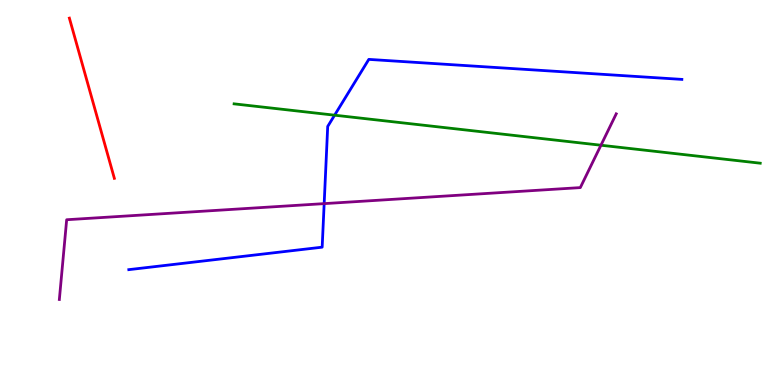[{'lines': ['blue', 'red'], 'intersections': []}, {'lines': ['green', 'red'], 'intersections': []}, {'lines': ['purple', 'red'], 'intersections': []}, {'lines': ['blue', 'green'], 'intersections': [{'x': 4.32, 'y': 7.01}]}, {'lines': ['blue', 'purple'], 'intersections': [{'x': 4.18, 'y': 4.71}]}, {'lines': ['green', 'purple'], 'intersections': [{'x': 7.75, 'y': 6.23}]}]